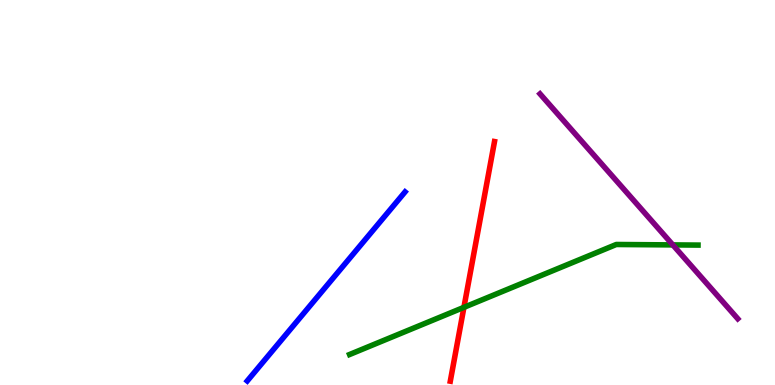[{'lines': ['blue', 'red'], 'intersections': []}, {'lines': ['green', 'red'], 'intersections': [{'x': 5.99, 'y': 2.02}]}, {'lines': ['purple', 'red'], 'intersections': []}, {'lines': ['blue', 'green'], 'intersections': []}, {'lines': ['blue', 'purple'], 'intersections': []}, {'lines': ['green', 'purple'], 'intersections': [{'x': 8.68, 'y': 3.64}]}]